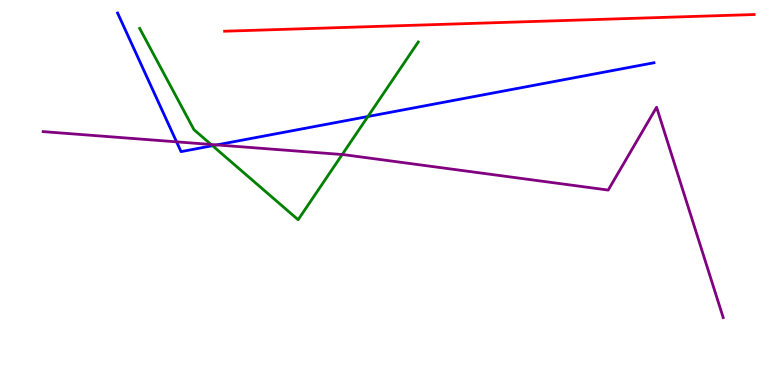[{'lines': ['blue', 'red'], 'intersections': []}, {'lines': ['green', 'red'], 'intersections': []}, {'lines': ['purple', 'red'], 'intersections': []}, {'lines': ['blue', 'green'], 'intersections': [{'x': 2.74, 'y': 6.22}, {'x': 4.75, 'y': 6.97}]}, {'lines': ['blue', 'purple'], 'intersections': [{'x': 2.28, 'y': 6.32}, {'x': 2.8, 'y': 6.24}]}, {'lines': ['green', 'purple'], 'intersections': [{'x': 2.72, 'y': 6.25}, {'x': 4.42, 'y': 5.99}]}]